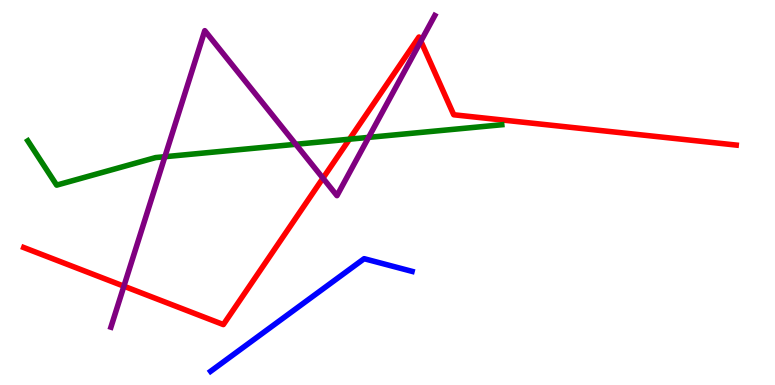[{'lines': ['blue', 'red'], 'intersections': []}, {'lines': ['green', 'red'], 'intersections': [{'x': 4.51, 'y': 6.38}]}, {'lines': ['purple', 'red'], 'intersections': [{'x': 1.6, 'y': 2.57}, {'x': 4.17, 'y': 5.37}, {'x': 5.43, 'y': 8.93}]}, {'lines': ['blue', 'green'], 'intersections': []}, {'lines': ['blue', 'purple'], 'intersections': []}, {'lines': ['green', 'purple'], 'intersections': [{'x': 2.13, 'y': 5.93}, {'x': 3.82, 'y': 6.25}, {'x': 4.76, 'y': 6.43}]}]